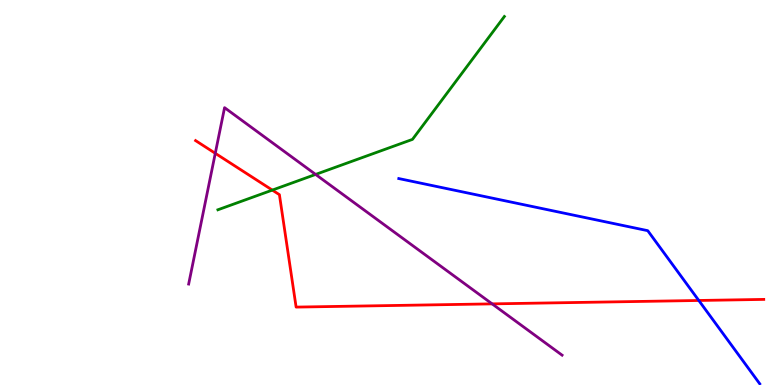[{'lines': ['blue', 'red'], 'intersections': [{'x': 9.02, 'y': 2.2}]}, {'lines': ['green', 'red'], 'intersections': [{'x': 3.51, 'y': 5.06}]}, {'lines': ['purple', 'red'], 'intersections': [{'x': 2.78, 'y': 6.02}, {'x': 6.35, 'y': 2.11}]}, {'lines': ['blue', 'green'], 'intersections': []}, {'lines': ['blue', 'purple'], 'intersections': []}, {'lines': ['green', 'purple'], 'intersections': [{'x': 4.07, 'y': 5.47}]}]